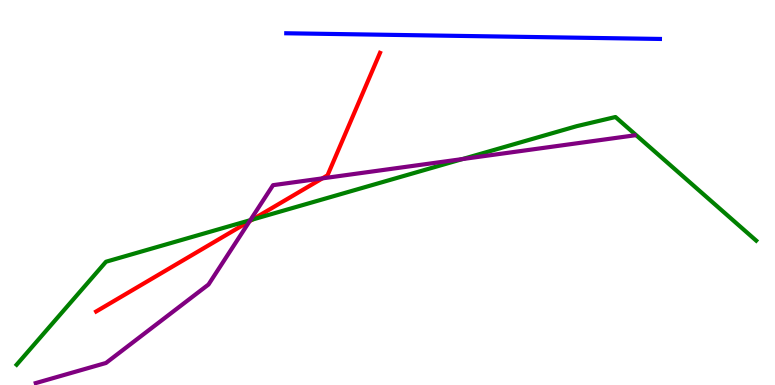[{'lines': ['blue', 'red'], 'intersections': []}, {'lines': ['green', 'red'], 'intersections': [{'x': 3.26, 'y': 4.3}]}, {'lines': ['purple', 'red'], 'intersections': [{'x': 3.22, 'y': 4.26}, {'x': 4.16, 'y': 5.37}]}, {'lines': ['blue', 'green'], 'intersections': []}, {'lines': ['blue', 'purple'], 'intersections': []}, {'lines': ['green', 'purple'], 'intersections': [{'x': 3.23, 'y': 4.28}, {'x': 5.97, 'y': 5.87}]}]